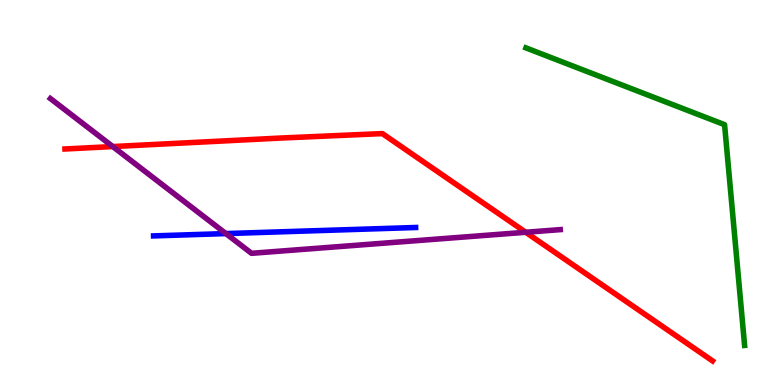[{'lines': ['blue', 'red'], 'intersections': []}, {'lines': ['green', 'red'], 'intersections': []}, {'lines': ['purple', 'red'], 'intersections': [{'x': 1.46, 'y': 6.19}, {'x': 6.78, 'y': 3.97}]}, {'lines': ['blue', 'green'], 'intersections': []}, {'lines': ['blue', 'purple'], 'intersections': [{'x': 2.91, 'y': 3.93}]}, {'lines': ['green', 'purple'], 'intersections': []}]